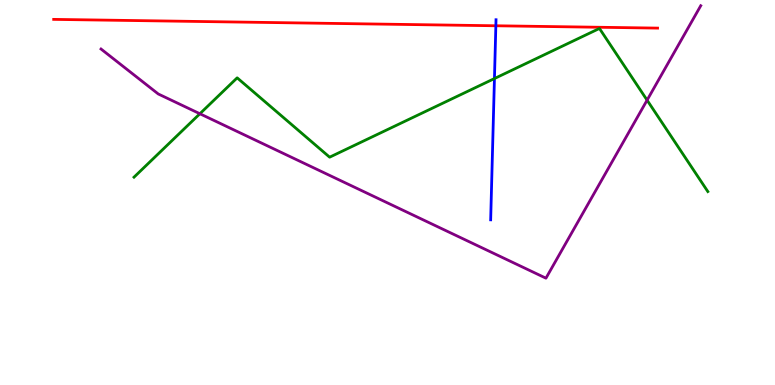[{'lines': ['blue', 'red'], 'intersections': [{'x': 6.4, 'y': 9.33}]}, {'lines': ['green', 'red'], 'intersections': []}, {'lines': ['purple', 'red'], 'intersections': []}, {'lines': ['blue', 'green'], 'intersections': [{'x': 6.38, 'y': 7.96}]}, {'lines': ['blue', 'purple'], 'intersections': []}, {'lines': ['green', 'purple'], 'intersections': [{'x': 2.58, 'y': 7.05}, {'x': 8.35, 'y': 7.4}]}]